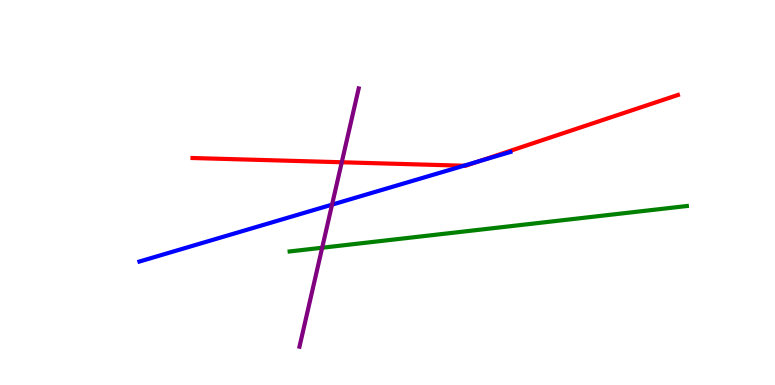[{'lines': ['blue', 'red'], 'intersections': [{'x': 5.98, 'y': 5.7}, {'x': 6.19, 'y': 5.82}]}, {'lines': ['green', 'red'], 'intersections': []}, {'lines': ['purple', 'red'], 'intersections': [{'x': 4.41, 'y': 5.79}]}, {'lines': ['blue', 'green'], 'intersections': []}, {'lines': ['blue', 'purple'], 'intersections': [{'x': 4.28, 'y': 4.68}]}, {'lines': ['green', 'purple'], 'intersections': [{'x': 4.16, 'y': 3.57}]}]